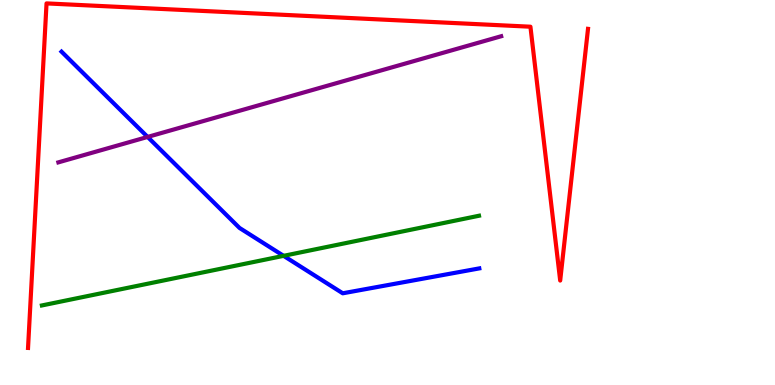[{'lines': ['blue', 'red'], 'intersections': []}, {'lines': ['green', 'red'], 'intersections': []}, {'lines': ['purple', 'red'], 'intersections': []}, {'lines': ['blue', 'green'], 'intersections': [{'x': 3.66, 'y': 3.35}]}, {'lines': ['blue', 'purple'], 'intersections': [{'x': 1.9, 'y': 6.44}]}, {'lines': ['green', 'purple'], 'intersections': []}]